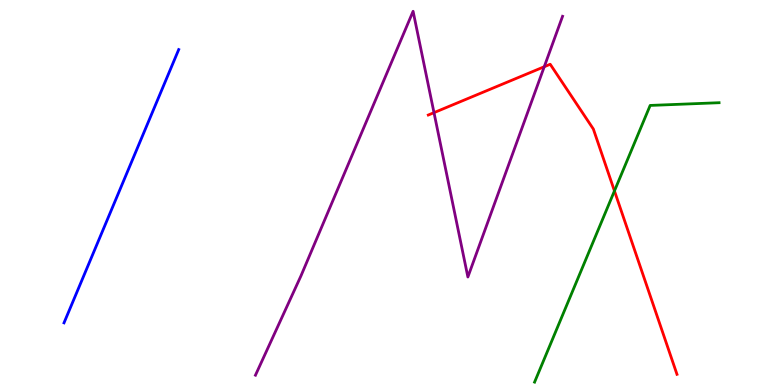[{'lines': ['blue', 'red'], 'intersections': []}, {'lines': ['green', 'red'], 'intersections': [{'x': 7.93, 'y': 5.04}]}, {'lines': ['purple', 'red'], 'intersections': [{'x': 5.6, 'y': 7.07}, {'x': 7.02, 'y': 8.27}]}, {'lines': ['blue', 'green'], 'intersections': []}, {'lines': ['blue', 'purple'], 'intersections': []}, {'lines': ['green', 'purple'], 'intersections': []}]